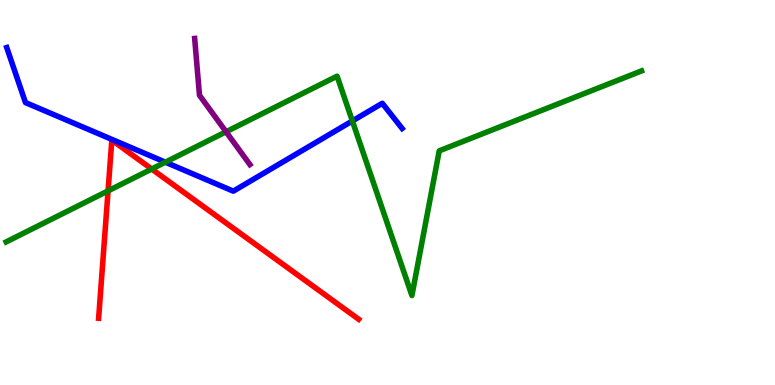[{'lines': ['blue', 'red'], 'intersections': []}, {'lines': ['green', 'red'], 'intersections': [{'x': 1.39, 'y': 5.04}, {'x': 1.96, 'y': 5.61}]}, {'lines': ['purple', 'red'], 'intersections': []}, {'lines': ['blue', 'green'], 'intersections': [{'x': 2.13, 'y': 5.79}, {'x': 4.55, 'y': 6.86}]}, {'lines': ['blue', 'purple'], 'intersections': []}, {'lines': ['green', 'purple'], 'intersections': [{'x': 2.92, 'y': 6.58}]}]